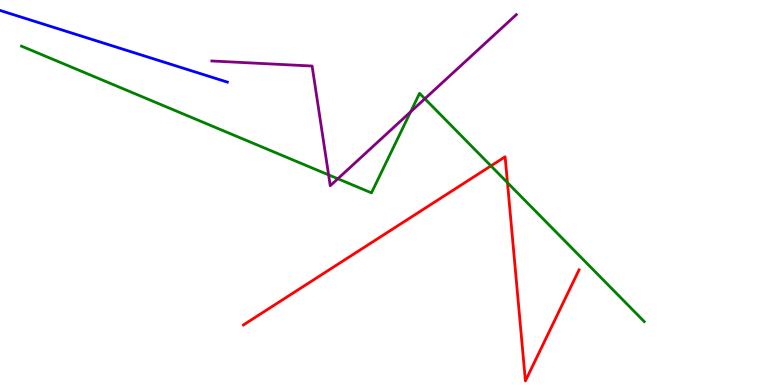[{'lines': ['blue', 'red'], 'intersections': []}, {'lines': ['green', 'red'], 'intersections': [{'x': 6.33, 'y': 5.69}, {'x': 6.55, 'y': 5.26}]}, {'lines': ['purple', 'red'], 'intersections': []}, {'lines': ['blue', 'green'], 'intersections': []}, {'lines': ['blue', 'purple'], 'intersections': []}, {'lines': ['green', 'purple'], 'intersections': [{'x': 4.24, 'y': 5.46}, {'x': 4.36, 'y': 5.36}, {'x': 5.3, 'y': 7.1}, {'x': 5.48, 'y': 7.44}]}]